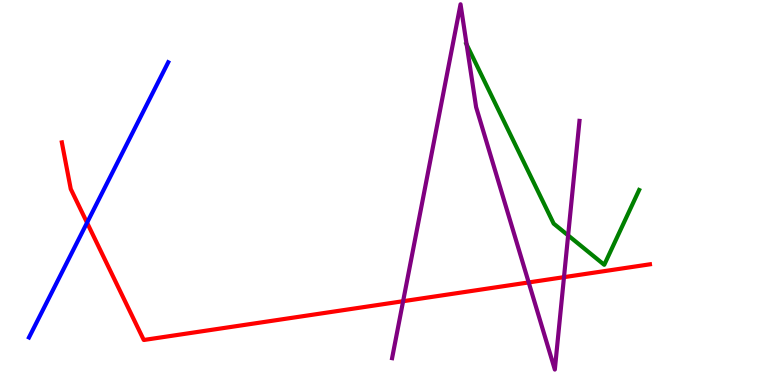[{'lines': ['blue', 'red'], 'intersections': [{'x': 1.12, 'y': 4.22}]}, {'lines': ['green', 'red'], 'intersections': []}, {'lines': ['purple', 'red'], 'intersections': [{'x': 5.2, 'y': 2.18}, {'x': 6.82, 'y': 2.66}, {'x': 7.28, 'y': 2.8}]}, {'lines': ['blue', 'green'], 'intersections': []}, {'lines': ['blue', 'purple'], 'intersections': []}, {'lines': ['green', 'purple'], 'intersections': [{'x': 6.02, 'y': 8.84}, {'x': 7.33, 'y': 3.89}]}]